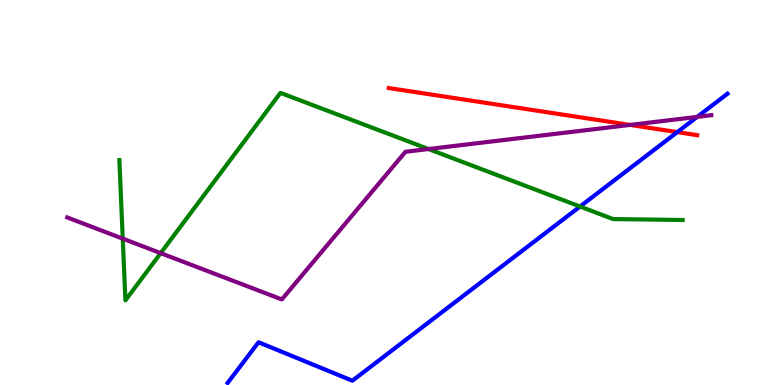[{'lines': ['blue', 'red'], 'intersections': [{'x': 8.74, 'y': 6.57}]}, {'lines': ['green', 'red'], 'intersections': []}, {'lines': ['purple', 'red'], 'intersections': [{'x': 8.13, 'y': 6.76}]}, {'lines': ['blue', 'green'], 'intersections': [{'x': 7.48, 'y': 4.64}]}, {'lines': ['blue', 'purple'], 'intersections': [{'x': 9.0, 'y': 6.96}]}, {'lines': ['green', 'purple'], 'intersections': [{'x': 1.58, 'y': 3.8}, {'x': 2.07, 'y': 3.42}, {'x': 5.53, 'y': 6.13}]}]